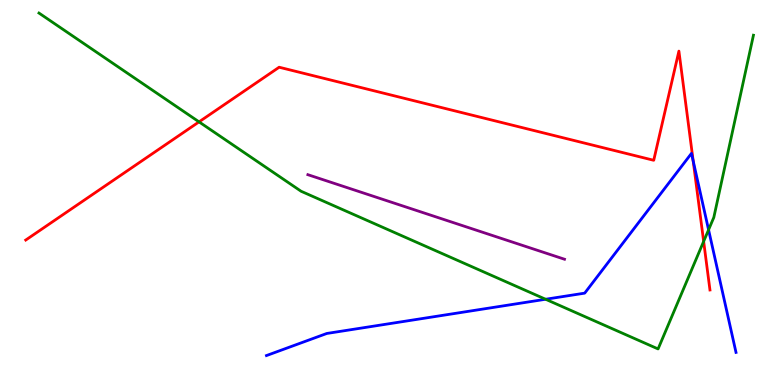[{'lines': ['blue', 'red'], 'intersections': [{'x': 8.94, 'y': 5.82}]}, {'lines': ['green', 'red'], 'intersections': [{'x': 2.57, 'y': 6.83}, {'x': 9.08, 'y': 3.73}]}, {'lines': ['purple', 'red'], 'intersections': []}, {'lines': ['blue', 'green'], 'intersections': [{'x': 7.04, 'y': 2.23}, {'x': 9.14, 'y': 4.03}]}, {'lines': ['blue', 'purple'], 'intersections': []}, {'lines': ['green', 'purple'], 'intersections': []}]